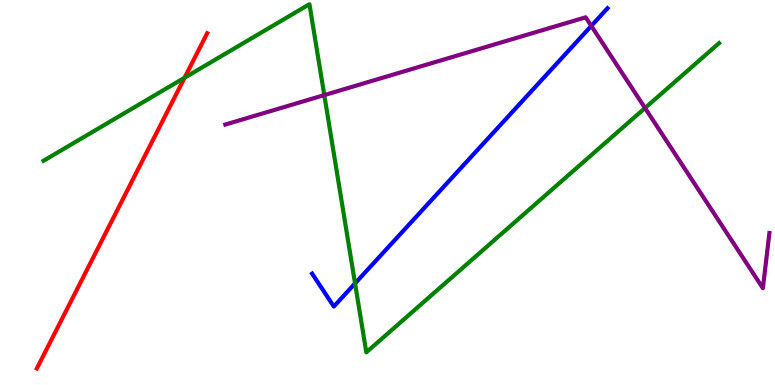[{'lines': ['blue', 'red'], 'intersections': []}, {'lines': ['green', 'red'], 'intersections': [{'x': 2.38, 'y': 7.98}]}, {'lines': ['purple', 'red'], 'intersections': []}, {'lines': ['blue', 'green'], 'intersections': [{'x': 4.58, 'y': 2.64}]}, {'lines': ['blue', 'purple'], 'intersections': [{'x': 7.63, 'y': 9.33}]}, {'lines': ['green', 'purple'], 'intersections': [{'x': 4.18, 'y': 7.53}, {'x': 8.32, 'y': 7.19}]}]